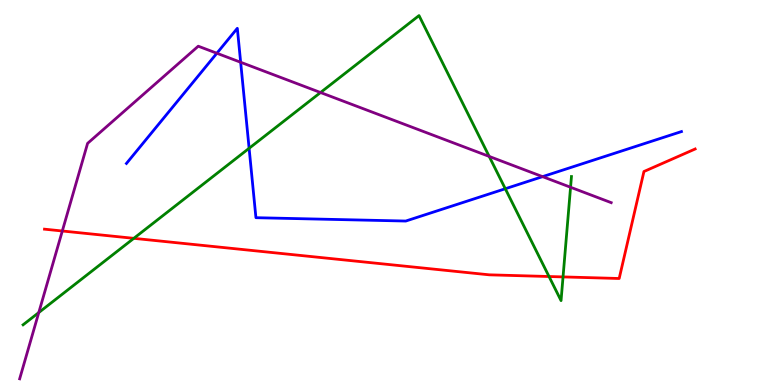[{'lines': ['blue', 'red'], 'intersections': []}, {'lines': ['green', 'red'], 'intersections': [{'x': 1.73, 'y': 3.81}, {'x': 7.08, 'y': 2.82}, {'x': 7.26, 'y': 2.81}]}, {'lines': ['purple', 'red'], 'intersections': [{'x': 0.804, 'y': 4.0}]}, {'lines': ['blue', 'green'], 'intersections': [{'x': 3.21, 'y': 6.15}, {'x': 6.52, 'y': 5.1}]}, {'lines': ['blue', 'purple'], 'intersections': [{'x': 2.8, 'y': 8.62}, {'x': 3.11, 'y': 8.38}, {'x': 7.0, 'y': 5.41}]}, {'lines': ['green', 'purple'], 'intersections': [{'x': 0.5, 'y': 1.88}, {'x': 4.14, 'y': 7.6}, {'x': 6.31, 'y': 5.94}, {'x': 7.36, 'y': 5.14}]}]